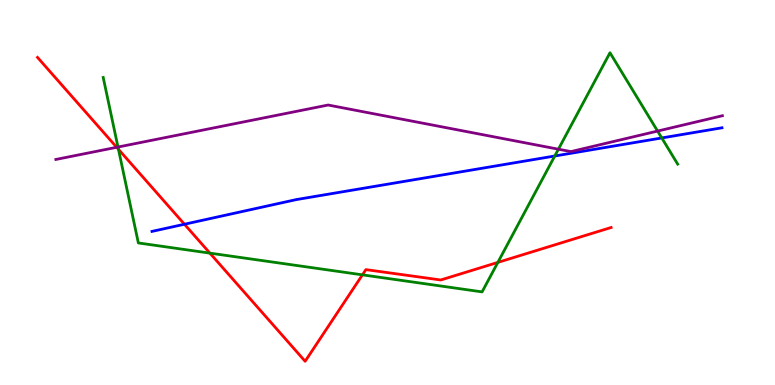[{'lines': ['blue', 'red'], 'intersections': [{'x': 2.38, 'y': 4.18}]}, {'lines': ['green', 'red'], 'intersections': [{'x': 1.53, 'y': 6.12}, {'x': 2.71, 'y': 3.43}, {'x': 4.68, 'y': 2.86}, {'x': 6.42, 'y': 3.18}]}, {'lines': ['purple', 'red'], 'intersections': [{'x': 1.51, 'y': 6.17}]}, {'lines': ['blue', 'green'], 'intersections': [{'x': 7.16, 'y': 5.95}, {'x': 8.54, 'y': 6.42}]}, {'lines': ['blue', 'purple'], 'intersections': []}, {'lines': ['green', 'purple'], 'intersections': [{'x': 1.52, 'y': 6.18}, {'x': 7.21, 'y': 6.12}, {'x': 8.49, 'y': 6.6}]}]